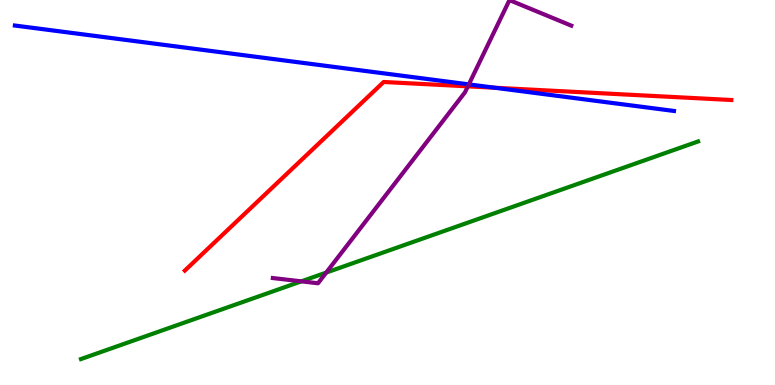[{'lines': ['blue', 'red'], 'intersections': [{'x': 6.38, 'y': 7.72}]}, {'lines': ['green', 'red'], 'intersections': []}, {'lines': ['purple', 'red'], 'intersections': [{'x': 6.04, 'y': 7.76}]}, {'lines': ['blue', 'green'], 'intersections': []}, {'lines': ['blue', 'purple'], 'intersections': [{'x': 6.05, 'y': 7.81}]}, {'lines': ['green', 'purple'], 'intersections': [{'x': 3.89, 'y': 2.69}, {'x': 4.21, 'y': 2.92}]}]